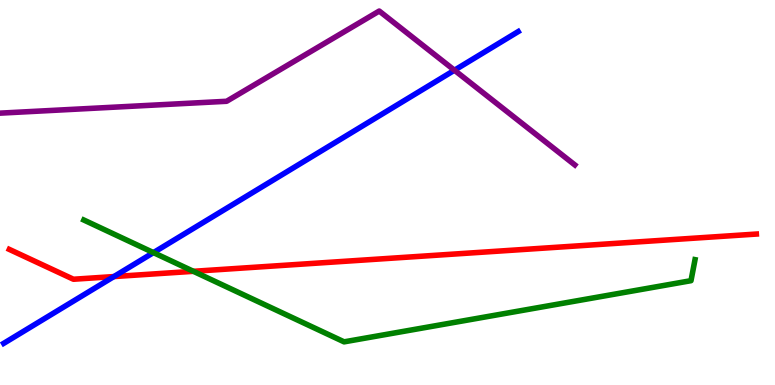[{'lines': ['blue', 'red'], 'intersections': [{'x': 1.47, 'y': 2.82}]}, {'lines': ['green', 'red'], 'intersections': [{'x': 2.5, 'y': 2.95}]}, {'lines': ['purple', 'red'], 'intersections': []}, {'lines': ['blue', 'green'], 'intersections': [{'x': 1.98, 'y': 3.44}]}, {'lines': ['blue', 'purple'], 'intersections': [{'x': 5.86, 'y': 8.18}]}, {'lines': ['green', 'purple'], 'intersections': []}]